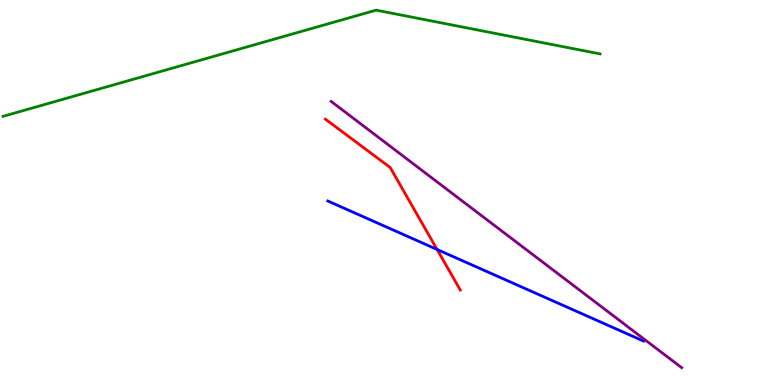[{'lines': ['blue', 'red'], 'intersections': [{'x': 5.64, 'y': 3.52}]}, {'lines': ['green', 'red'], 'intersections': []}, {'lines': ['purple', 'red'], 'intersections': []}, {'lines': ['blue', 'green'], 'intersections': []}, {'lines': ['blue', 'purple'], 'intersections': []}, {'lines': ['green', 'purple'], 'intersections': []}]